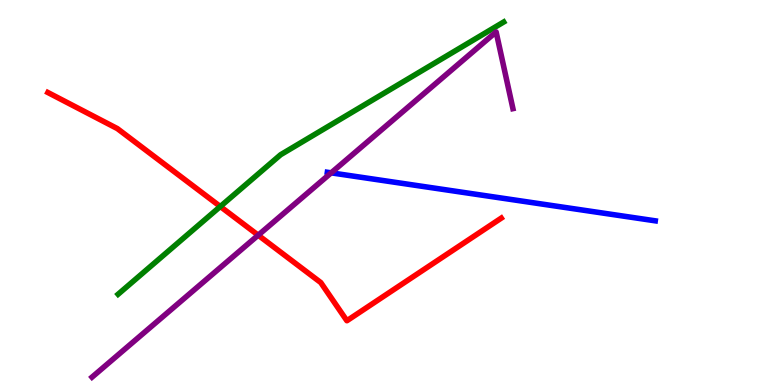[{'lines': ['blue', 'red'], 'intersections': []}, {'lines': ['green', 'red'], 'intersections': [{'x': 2.84, 'y': 4.64}]}, {'lines': ['purple', 'red'], 'intersections': [{'x': 3.33, 'y': 3.89}]}, {'lines': ['blue', 'green'], 'intersections': []}, {'lines': ['blue', 'purple'], 'intersections': [{'x': 4.27, 'y': 5.51}]}, {'lines': ['green', 'purple'], 'intersections': []}]